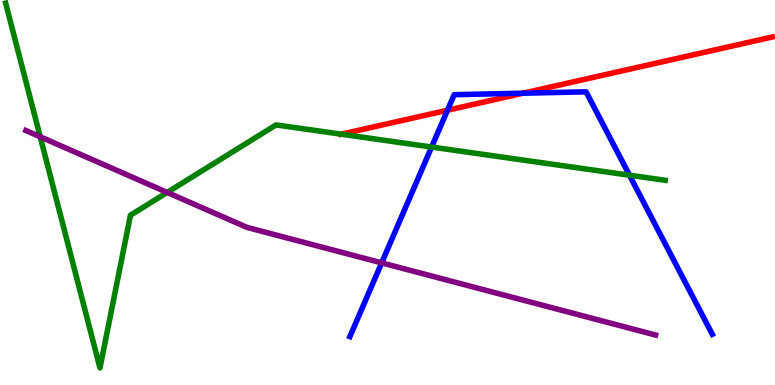[{'lines': ['blue', 'red'], 'intersections': [{'x': 5.77, 'y': 7.14}, {'x': 6.75, 'y': 7.58}]}, {'lines': ['green', 'red'], 'intersections': [{'x': 4.4, 'y': 6.51}]}, {'lines': ['purple', 'red'], 'intersections': []}, {'lines': ['blue', 'green'], 'intersections': [{'x': 5.57, 'y': 6.18}, {'x': 8.12, 'y': 5.45}]}, {'lines': ['blue', 'purple'], 'intersections': [{'x': 4.92, 'y': 3.17}]}, {'lines': ['green', 'purple'], 'intersections': [{'x': 0.519, 'y': 6.45}, {'x': 2.16, 'y': 5.0}]}]